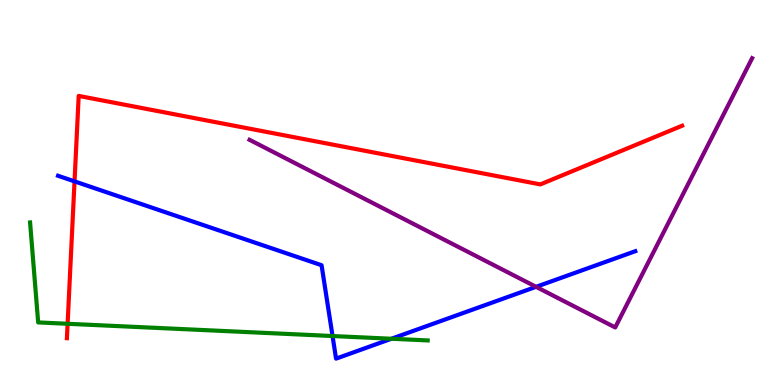[{'lines': ['blue', 'red'], 'intersections': [{'x': 0.962, 'y': 5.29}]}, {'lines': ['green', 'red'], 'intersections': [{'x': 0.872, 'y': 1.59}]}, {'lines': ['purple', 'red'], 'intersections': []}, {'lines': ['blue', 'green'], 'intersections': [{'x': 4.29, 'y': 1.27}, {'x': 5.05, 'y': 1.2}]}, {'lines': ['blue', 'purple'], 'intersections': [{'x': 6.92, 'y': 2.55}]}, {'lines': ['green', 'purple'], 'intersections': []}]